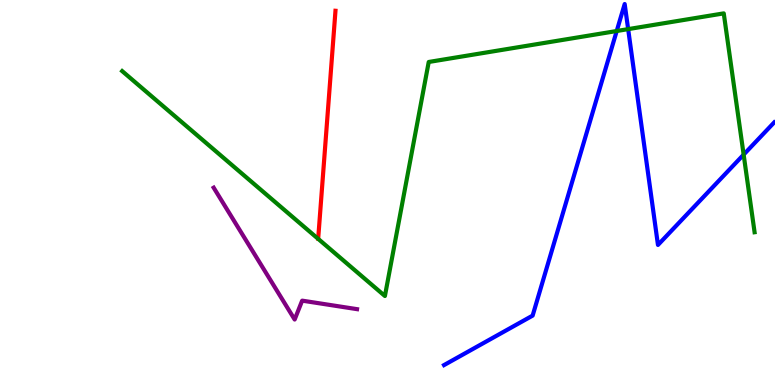[{'lines': ['blue', 'red'], 'intersections': []}, {'lines': ['green', 'red'], 'intersections': []}, {'lines': ['purple', 'red'], 'intersections': []}, {'lines': ['blue', 'green'], 'intersections': [{'x': 7.96, 'y': 9.19}, {'x': 8.11, 'y': 9.24}, {'x': 9.6, 'y': 5.98}]}, {'lines': ['blue', 'purple'], 'intersections': []}, {'lines': ['green', 'purple'], 'intersections': []}]